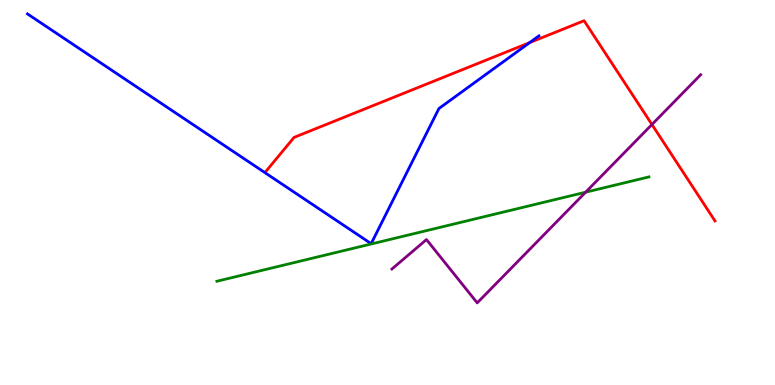[{'lines': ['blue', 'red'], 'intersections': [{'x': 6.83, 'y': 8.89}]}, {'lines': ['green', 'red'], 'intersections': []}, {'lines': ['purple', 'red'], 'intersections': [{'x': 8.41, 'y': 6.77}]}, {'lines': ['blue', 'green'], 'intersections': []}, {'lines': ['blue', 'purple'], 'intersections': []}, {'lines': ['green', 'purple'], 'intersections': [{'x': 7.56, 'y': 5.01}]}]